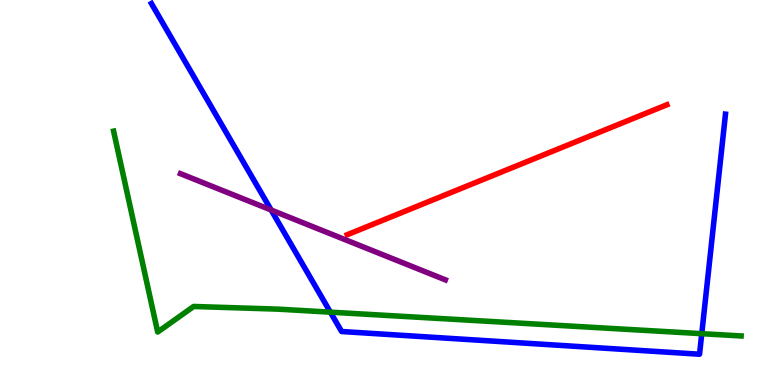[{'lines': ['blue', 'red'], 'intersections': []}, {'lines': ['green', 'red'], 'intersections': []}, {'lines': ['purple', 'red'], 'intersections': []}, {'lines': ['blue', 'green'], 'intersections': [{'x': 4.26, 'y': 1.89}, {'x': 9.05, 'y': 1.33}]}, {'lines': ['blue', 'purple'], 'intersections': [{'x': 3.5, 'y': 4.55}]}, {'lines': ['green', 'purple'], 'intersections': []}]